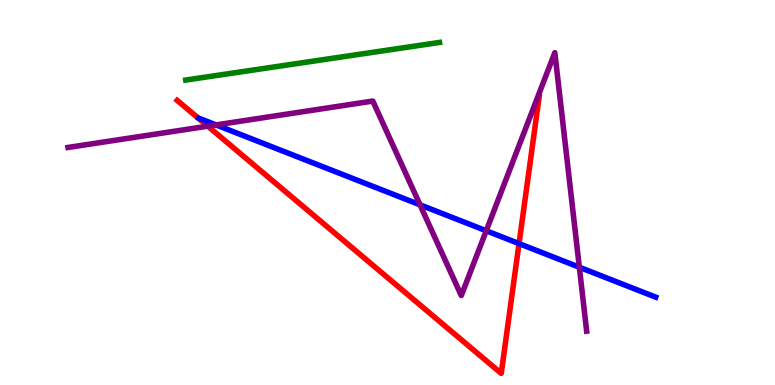[{'lines': ['blue', 'red'], 'intersections': [{'x': 6.7, 'y': 3.67}]}, {'lines': ['green', 'red'], 'intersections': []}, {'lines': ['purple', 'red'], 'intersections': [{'x': 2.68, 'y': 6.72}]}, {'lines': ['blue', 'green'], 'intersections': []}, {'lines': ['blue', 'purple'], 'intersections': [{'x': 2.79, 'y': 6.76}, {'x': 5.42, 'y': 4.68}, {'x': 6.27, 'y': 4.01}, {'x': 7.48, 'y': 3.06}]}, {'lines': ['green', 'purple'], 'intersections': []}]